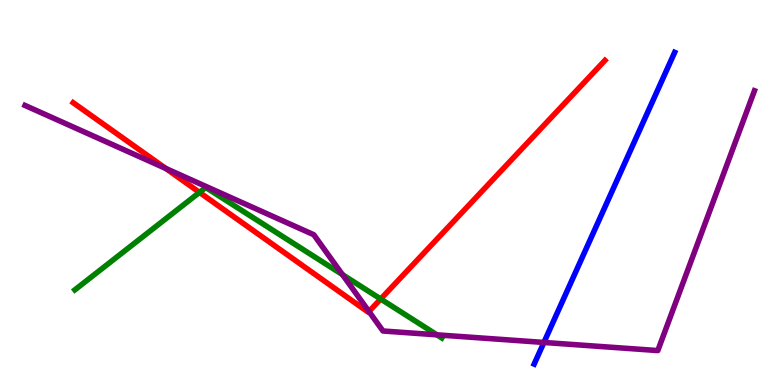[{'lines': ['blue', 'red'], 'intersections': []}, {'lines': ['green', 'red'], 'intersections': [{'x': 2.57, 'y': 5.0}, {'x': 4.91, 'y': 2.23}]}, {'lines': ['purple', 'red'], 'intersections': [{'x': 2.14, 'y': 5.62}, {'x': 4.76, 'y': 1.91}]}, {'lines': ['blue', 'green'], 'intersections': []}, {'lines': ['blue', 'purple'], 'intersections': [{'x': 7.02, 'y': 1.11}]}, {'lines': ['green', 'purple'], 'intersections': [{'x': 4.42, 'y': 2.87}, {'x': 5.64, 'y': 1.3}]}]